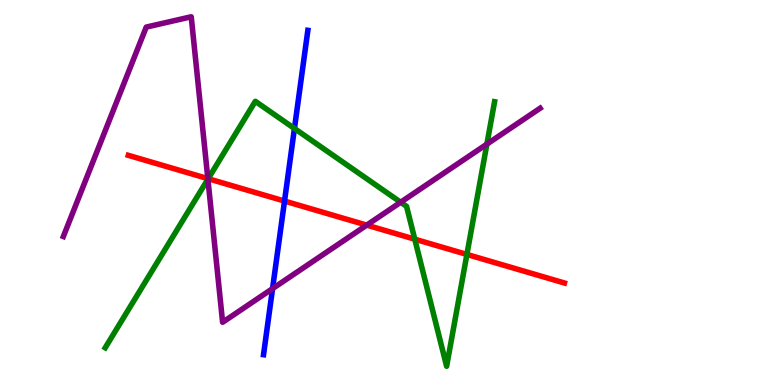[{'lines': ['blue', 'red'], 'intersections': [{'x': 3.67, 'y': 4.78}]}, {'lines': ['green', 'red'], 'intersections': [{'x': 2.69, 'y': 5.36}, {'x': 5.35, 'y': 3.79}, {'x': 6.02, 'y': 3.39}]}, {'lines': ['purple', 'red'], 'intersections': [{'x': 2.68, 'y': 5.36}, {'x': 4.73, 'y': 4.15}]}, {'lines': ['blue', 'green'], 'intersections': [{'x': 3.8, 'y': 6.66}]}, {'lines': ['blue', 'purple'], 'intersections': [{'x': 3.52, 'y': 2.5}]}, {'lines': ['green', 'purple'], 'intersections': [{'x': 2.68, 'y': 5.35}, {'x': 5.17, 'y': 4.75}, {'x': 6.28, 'y': 6.26}]}]